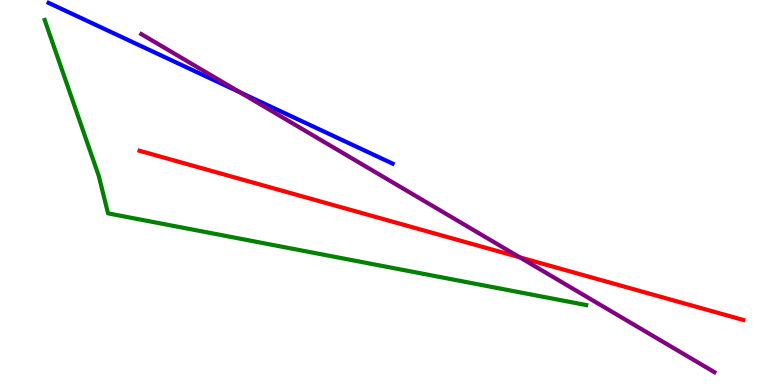[{'lines': ['blue', 'red'], 'intersections': []}, {'lines': ['green', 'red'], 'intersections': []}, {'lines': ['purple', 'red'], 'intersections': [{'x': 6.71, 'y': 3.32}]}, {'lines': ['blue', 'green'], 'intersections': []}, {'lines': ['blue', 'purple'], 'intersections': [{'x': 3.09, 'y': 7.6}]}, {'lines': ['green', 'purple'], 'intersections': []}]